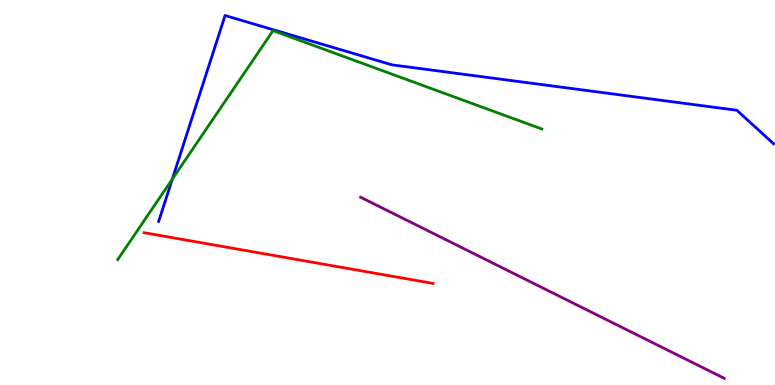[{'lines': ['blue', 'red'], 'intersections': []}, {'lines': ['green', 'red'], 'intersections': []}, {'lines': ['purple', 'red'], 'intersections': []}, {'lines': ['blue', 'green'], 'intersections': [{'x': 2.22, 'y': 5.35}]}, {'lines': ['blue', 'purple'], 'intersections': []}, {'lines': ['green', 'purple'], 'intersections': []}]